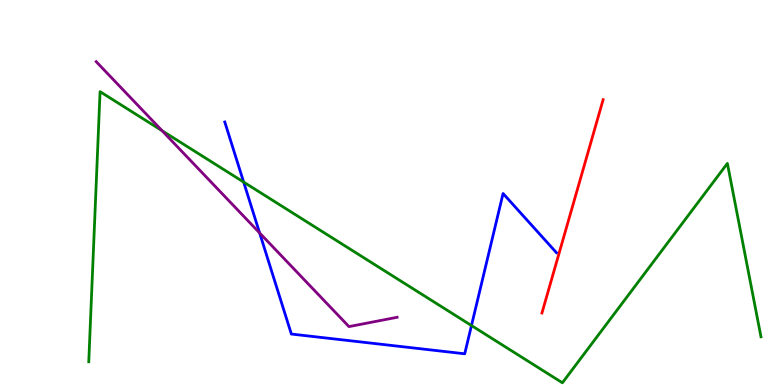[{'lines': ['blue', 'red'], 'intersections': []}, {'lines': ['green', 'red'], 'intersections': []}, {'lines': ['purple', 'red'], 'intersections': []}, {'lines': ['blue', 'green'], 'intersections': [{'x': 3.14, 'y': 5.27}, {'x': 6.08, 'y': 1.54}]}, {'lines': ['blue', 'purple'], 'intersections': [{'x': 3.35, 'y': 3.95}]}, {'lines': ['green', 'purple'], 'intersections': [{'x': 2.09, 'y': 6.6}]}]